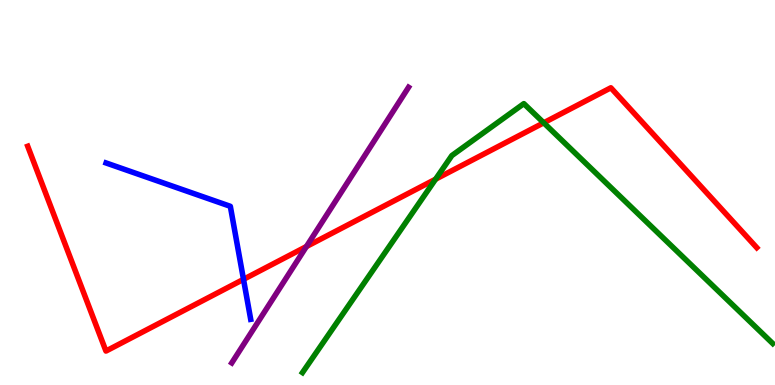[{'lines': ['blue', 'red'], 'intersections': [{'x': 3.14, 'y': 2.74}]}, {'lines': ['green', 'red'], 'intersections': [{'x': 5.62, 'y': 5.35}, {'x': 7.02, 'y': 6.81}]}, {'lines': ['purple', 'red'], 'intersections': [{'x': 3.95, 'y': 3.6}]}, {'lines': ['blue', 'green'], 'intersections': []}, {'lines': ['blue', 'purple'], 'intersections': []}, {'lines': ['green', 'purple'], 'intersections': []}]